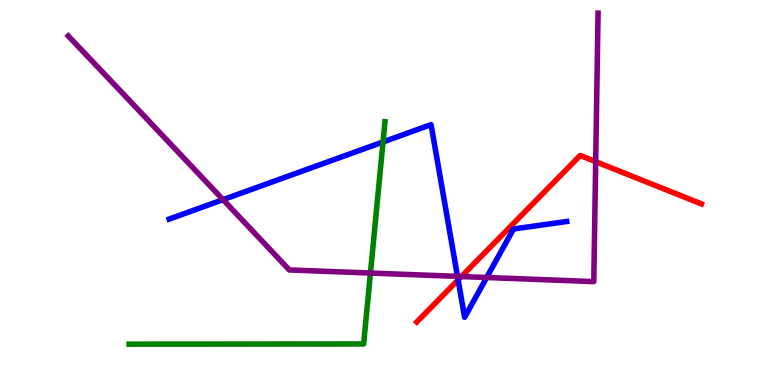[{'lines': ['blue', 'red'], 'intersections': [{'x': 5.91, 'y': 2.73}]}, {'lines': ['green', 'red'], 'intersections': []}, {'lines': ['purple', 'red'], 'intersections': [{'x': 5.95, 'y': 2.82}, {'x': 7.69, 'y': 5.8}]}, {'lines': ['blue', 'green'], 'intersections': [{'x': 4.94, 'y': 6.31}]}, {'lines': ['blue', 'purple'], 'intersections': [{'x': 2.88, 'y': 4.81}, {'x': 5.9, 'y': 2.82}, {'x': 6.28, 'y': 2.79}]}, {'lines': ['green', 'purple'], 'intersections': [{'x': 4.78, 'y': 2.91}]}]